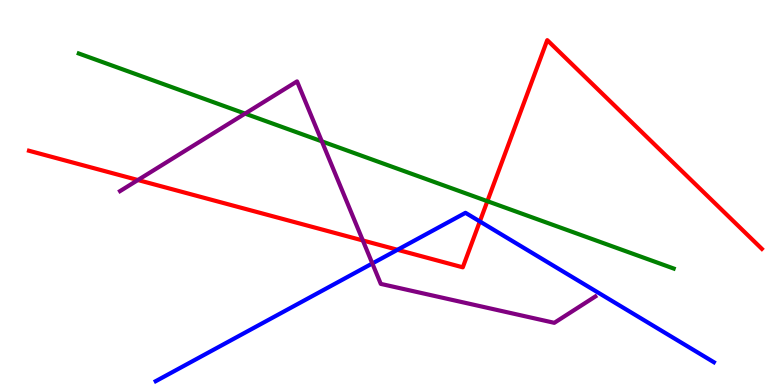[{'lines': ['blue', 'red'], 'intersections': [{'x': 5.13, 'y': 3.51}, {'x': 6.19, 'y': 4.25}]}, {'lines': ['green', 'red'], 'intersections': [{'x': 6.29, 'y': 4.77}]}, {'lines': ['purple', 'red'], 'intersections': [{'x': 1.78, 'y': 5.32}, {'x': 4.68, 'y': 3.75}]}, {'lines': ['blue', 'green'], 'intersections': []}, {'lines': ['blue', 'purple'], 'intersections': [{'x': 4.8, 'y': 3.16}]}, {'lines': ['green', 'purple'], 'intersections': [{'x': 3.16, 'y': 7.05}, {'x': 4.15, 'y': 6.33}]}]